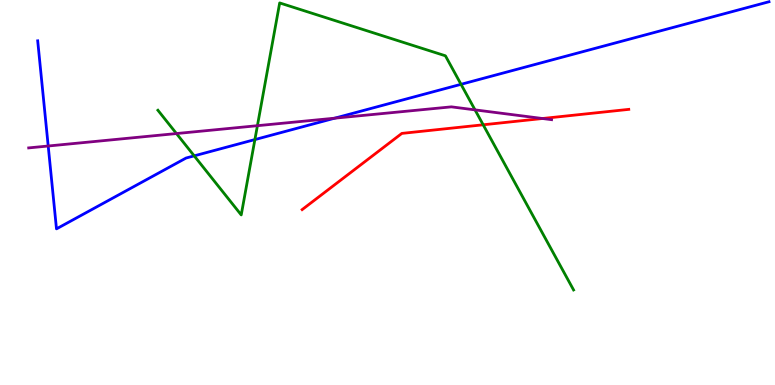[{'lines': ['blue', 'red'], 'intersections': []}, {'lines': ['green', 'red'], 'intersections': [{'x': 6.23, 'y': 6.76}]}, {'lines': ['purple', 'red'], 'intersections': [{'x': 7.0, 'y': 6.92}]}, {'lines': ['blue', 'green'], 'intersections': [{'x': 2.51, 'y': 5.95}, {'x': 3.29, 'y': 6.37}, {'x': 5.95, 'y': 7.81}]}, {'lines': ['blue', 'purple'], 'intersections': [{'x': 0.622, 'y': 6.21}, {'x': 4.32, 'y': 6.93}]}, {'lines': ['green', 'purple'], 'intersections': [{'x': 2.28, 'y': 6.53}, {'x': 3.32, 'y': 6.74}, {'x': 6.13, 'y': 7.15}]}]